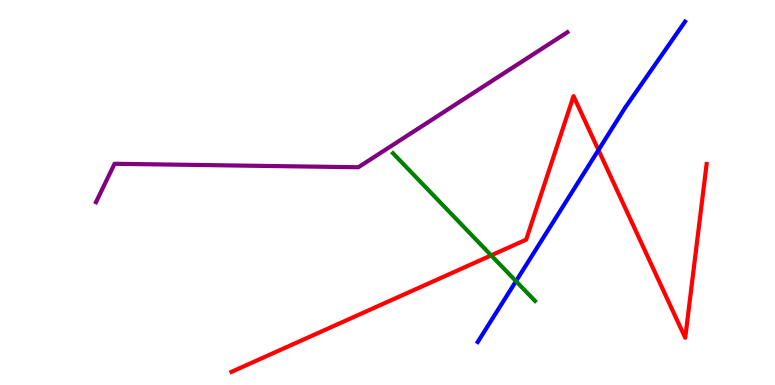[{'lines': ['blue', 'red'], 'intersections': [{'x': 7.72, 'y': 6.1}]}, {'lines': ['green', 'red'], 'intersections': [{'x': 6.34, 'y': 3.37}]}, {'lines': ['purple', 'red'], 'intersections': []}, {'lines': ['blue', 'green'], 'intersections': [{'x': 6.66, 'y': 2.7}]}, {'lines': ['blue', 'purple'], 'intersections': []}, {'lines': ['green', 'purple'], 'intersections': []}]